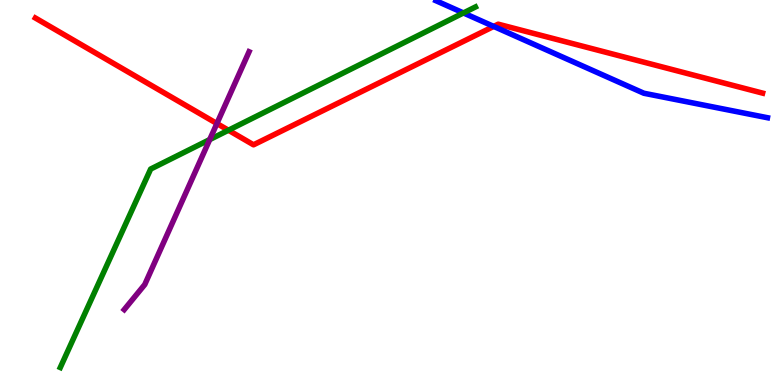[{'lines': ['blue', 'red'], 'intersections': [{'x': 6.37, 'y': 9.31}]}, {'lines': ['green', 'red'], 'intersections': [{'x': 2.95, 'y': 6.62}]}, {'lines': ['purple', 'red'], 'intersections': [{'x': 2.8, 'y': 6.79}]}, {'lines': ['blue', 'green'], 'intersections': [{'x': 5.98, 'y': 9.66}]}, {'lines': ['blue', 'purple'], 'intersections': []}, {'lines': ['green', 'purple'], 'intersections': [{'x': 2.71, 'y': 6.37}]}]